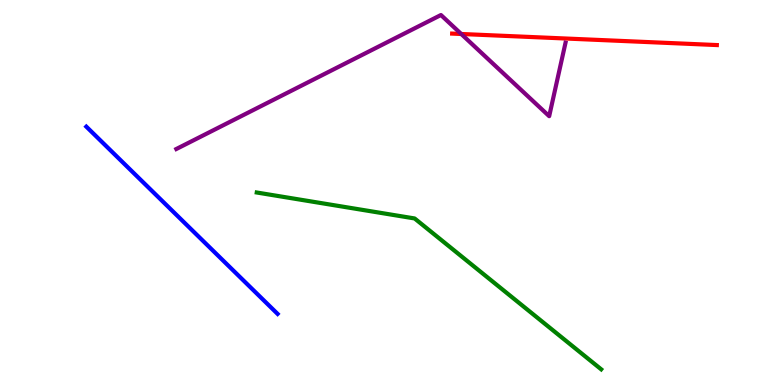[{'lines': ['blue', 'red'], 'intersections': []}, {'lines': ['green', 'red'], 'intersections': []}, {'lines': ['purple', 'red'], 'intersections': [{'x': 5.95, 'y': 9.12}]}, {'lines': ['blue', 'green'], 'intersections': []}, {'lines': ['blue', 'purple'], 'intersections': []}, {'lines': ['green', 'purple'], 'intersections': []}]